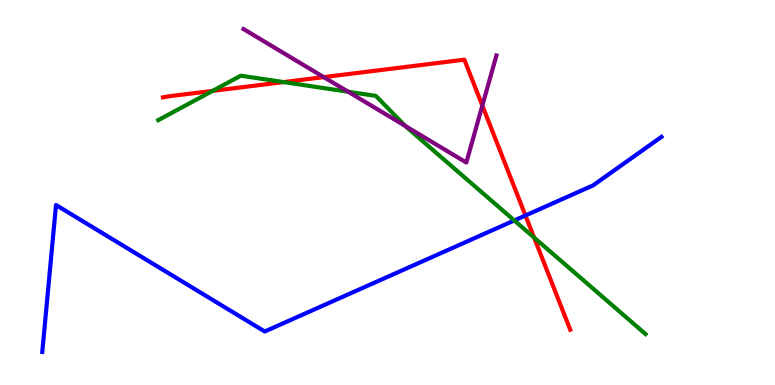[{'lines': ['blue', 'red'], 'intersections': [{'x': 6.78, 'y': 4.4}]}, {'lines': ['green', 'red'], 'intersections': [{'x': 2.74, 'y': 7.64}, {'x': 3.66, 'y': 7.87}, {'x': 6.89, 'y': 3.83}]}, {'lines': ['purple', 'red'], 'intersections': [{'x': 4.18, 'y': 8.0}, {'x': 6.22, 'y': 7.26}]}, {'lines': ['blue', 'green'], 'intersections': [{'x': 6.64, 'y': 4.27}]}, {'lines': ['blue', 'purple'], 'intersections': []}, {'lines': ['green', 'purple'], 'intersections': [{'x': 4.49, 'y': 7.62}, {'x': 5.23, 'y': 6.73}]}]